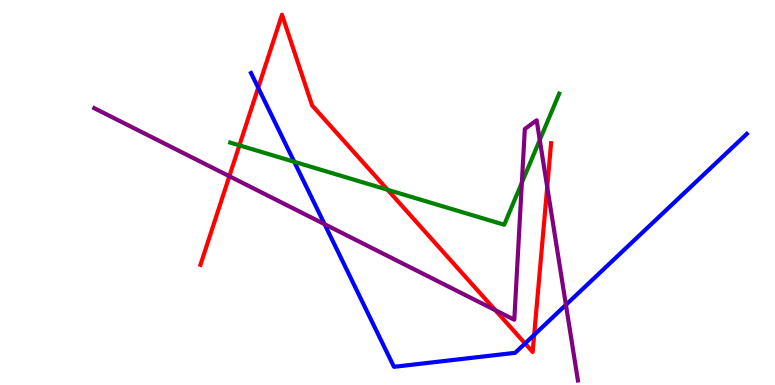[{'lines': ['blue', 'red'], 'intersections': [{'x': 3.33, 'y': 7.72}, {'x': 6.78, 'y': 1.08}, {'x': 6.89, 'y': 1.3}]}, {'lines': ['green', 'red'], 'intersections': [{'x': 3.09, 'y': 6.22}, {'x': 5.0, 'y': 5.07}]}, {'lines': ['purple', 'red'], 'intersections': [{'x': 2.96, 'y': 5.42}, {'x': 6.39, 'y': 1.94}, {'x': 7.06, 'y': 5.14}]}, {'lines': ['blue', 'green'], 'intersections': [{'x': 3.8, 'y': 5.8}]}, {'lines': ['blue', 'purple'], 'intersections': [{'x': 4.19, 'y': 4.18}, {'x': 7.3, 'y': 2.08}]}, {'lines': ['green', 'purple'], 'intersections': [{'x': 6.73, 'y': 5.26}, {'x': 6.96, 'y': 6.36}]}]